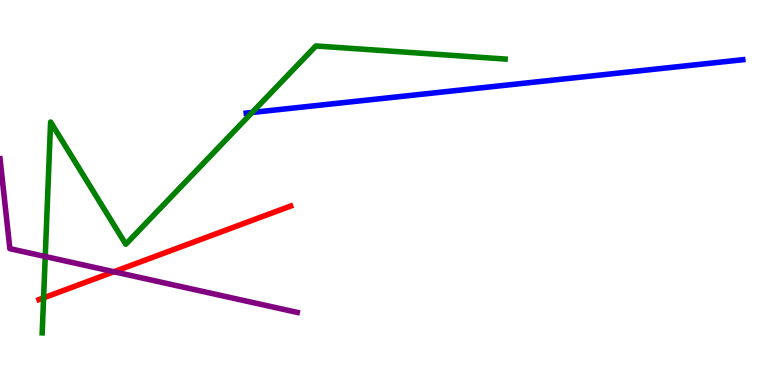[{'lines': ['blue', 'red'], 'intersections': []}, {'lines': ['green', 'red'], 'intersections': [{'x': 0.562, 'y': 2.26}]}, {'lines': ['purple', 'red'], 'intersections': [{'x': 1.47, 'y': 2.94}]}, {'lines': ['blue', 'green'], 'intersections': [{'x': 3.25, 'y': 7.08}]}, {'lines': ['blue', 'purple'], 'intersections': []}, {'lines': ['green', 'purple'], 'intersections': [{'x': 0.584, 'y': 3.34}]}]